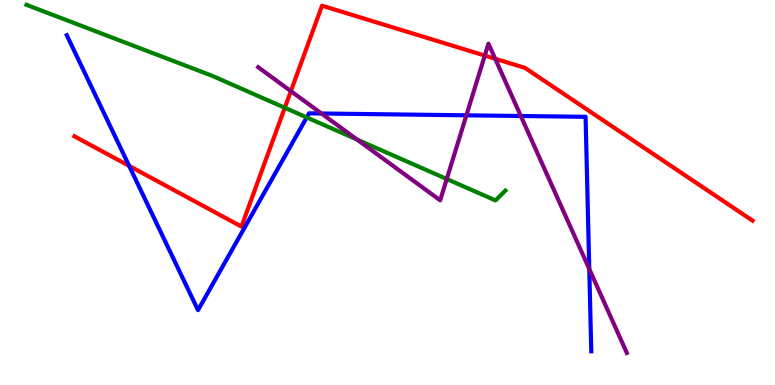[{'lines': ['blue', 'red'], 'intersections': [{'x': 1.67, 'y': 5.69}]}, {'lines': ['green', 'red'], 'intersections': [{'x': 3.67, 'y': 7.2}]}, {'lines': ['purple', 'red'], 'intersections': [{'x': 3.75, 'y': 7.63}, {'x': 6.26, 'y': 8.56}, {'x': 6.39, 'y': 8.47}]}, {'lines': ['blue', 'green'], 'intersections': [{'x': 3.96, 'y': 6.95}]}, {'lines': ['blue', 'purple'], 'intersections': [{'x': 4.15, 'y': 7.05}, {'x': 6.02, 'y': 7.0}, {'x': 6.72, 'y': 6.99}, {'x': 7.6, 'y': 3.01}]}, {'lines': ['green', 'purple'], 'intersections': [{'x': 4.61, 'y': 6.37}, {'x': 5.76, 'y': 5.35}]}]